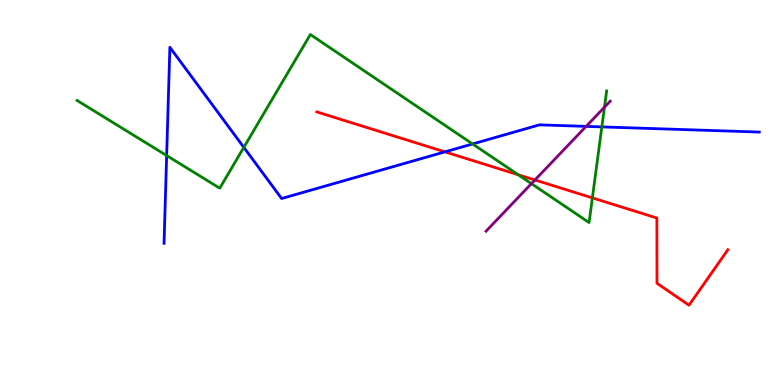[{'lines': ['blue', 'red'], 'intersections': [{'x': 5.74, 'y': 6.06}]}, {'lines': ['green', 'red'], 'intersections': [{'x': 6.69, 'y': 5.46}, {'x': 7.64, 'y': 4.86}]}, {'lines': ['purple', 'red'], 'intersections': [{'x': 6.9, 'y': 5.33}]}, {'lines': ['blue', 'green'], 'intersections': [{'x': 2.15, 'y': 5.96}, {'x': 3.15, 'y': 6.17}, {'x': 6.1, 'y': 6.26}, {'x': 7.77, 'y': 6.7}]}, {'lines': ['blue', 'purple'], 'intersections': [{'x': 7.56, 'y': 6.72}]}, {'lines': ['green', 'purple'], 'intersections': [{'x': 6.86, 'y': 5.23}, {'x': 7.8, 'y': 7.22}]}]